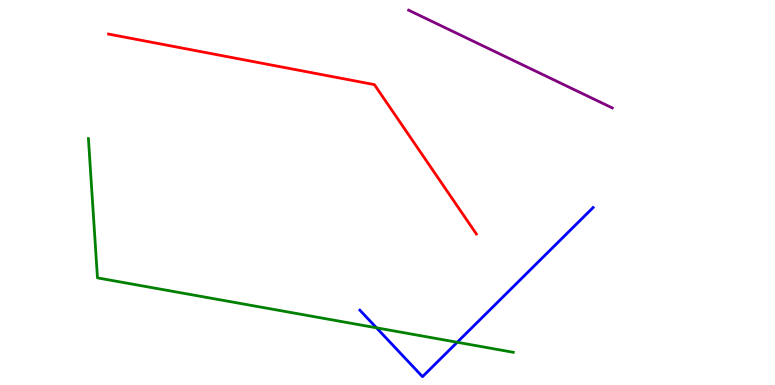[{'lines': ['blue', 'red'], 'intersections': []}, {'lines': ['green', 'red'], 'intersections': []}, {'lines': ['purple', 'red'], 'intersections': []}, {'lines': ['blue', 'green'], 'intersections': [{'x': 4.86, 'y': 1.49}, {'x': 5.9, 'y': 1.11}]}, {'lines': ['blue', 'purple'], 'intersections': []}, {'lines': ['green', 'purple'], 'intersections': []}]